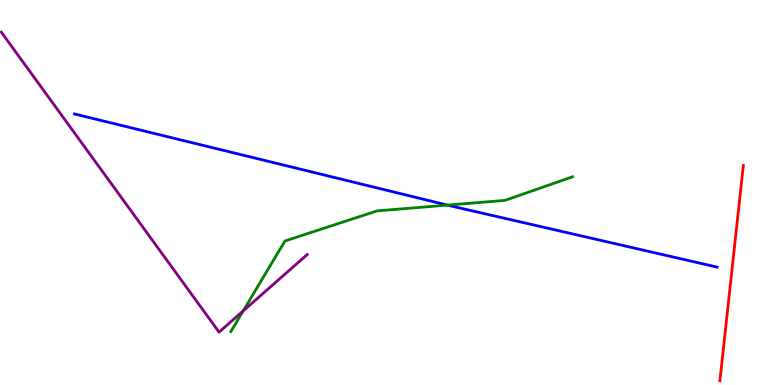[{'lines': ['blue', 'red'], 'intersections': []}, {'lines': ['green', 'red'], 'intersections': []}, {'lines': ['purple', 'red'], 'intersections': []}, {'lines': ['blue', 'green'], 'intersections': [{'x': 5.77, 'y': 4.67}]}, {'lines': ['blue', 'purple'], 'intersections': []}, {'lines': ['green', 'purple'], 'intersections': [{'x': 3.14, 'y': 1.92}]}]